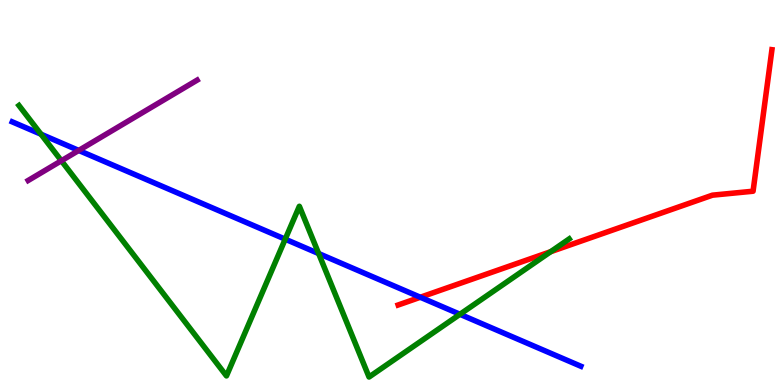[{'lines': ['blue', 'red'], 'intersections': [{'x': 5.42, 'y': 2.28}]}, {'lines': ['green', 'red'], 'intersections': [{'x': 7.11, 'y': 3.46}]}, {'lines': ['purple', 'red'], 'intersections': []}, {'lines': ['blue', 'green'], 'intersections': [{'x': 0.529, 'y': 6.51}, {'x': 3.68, 'y': 3.79}, {'x': 4.11, 'y': 3.41}, {'x': 5.94, 'y': 1.84}]}, {'lines': ['blue', 'purple'], 'intersections': [{'x': 1.02, 'y': 6.09}]}, {'lines': ['green', 'purple'], 'intersections': [{'x': 0.792, 'y': 5.82}]}]